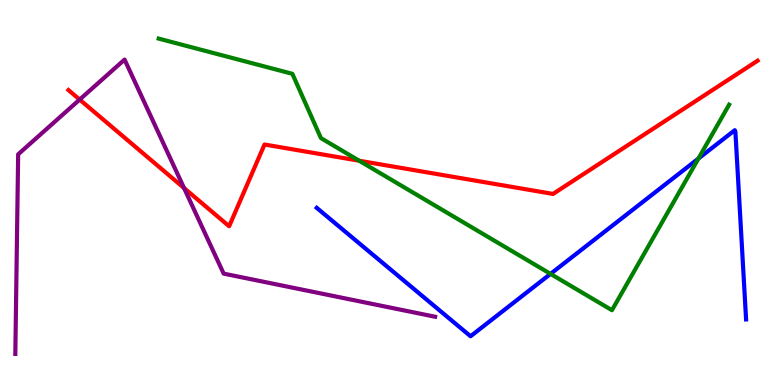[{'lines': ['blue', 'red'], 'intersections': []}, {'lines': ['green', 'red'], 'intersections': [{'x': 4.63, 'y': 5.83}]}, {'lines': ['purple', 'red'], 'intersections': [{'x': 1.03, 'y': 7.41}, {'x': 2.37, 'y': 5.12}]}, {'lines': ['blue', 'green'], 'intersections': [{'x': 7.1, 'y': 2.89}, {'x': 9.01, 'y': 5.88}]}, {'lines': ['blue', 'purple'], 'intersections': []}, {'lines': ['green', 'purple'], 'intersections': []}]